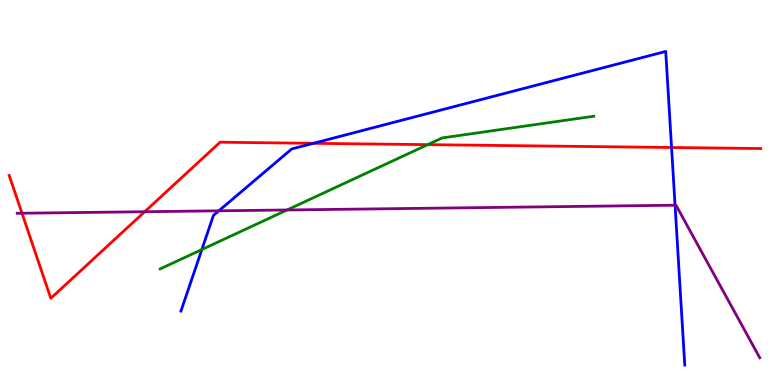[{'lines': ['blue', 'red'], 'intersections': [{'x': 4.04, 'y': 6.28}, {'x': 8.67, 'y': 6.17}]}, {'lines': ['green', 'red'], 'intersections': [{'x': 5.52, 'y': 6.24}]}, {'lines': ['purple', 'red'], 'intersections': [{'x': 0.284, 'y': 4.46}, {'x': 1.87, 'y': 4.5}]}, {'lines': ['blue', 'green'], 'intersections': [{'x': 2.6, 'y': 3.52}]}, {'lines': ['blue', 'purple'], 'intersections': [{'x': 2.82, 'y': 4.52}, {'x': 8.71, 'y': 4.67}]}, {'lines': ['green', 'purple'], 'intersections': [{'x': 3.7, 'y': 4.55}]}]